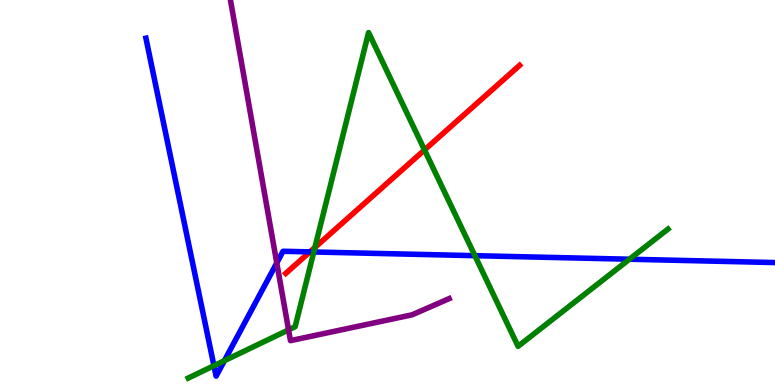[{'lines': ['blue', 'red'], 'intersections': [{'x': 4.0, 'y': 3.46}]}, {'lines': ['green', 'red'], 'intersections': [{'x': 4.06, 'y': 3.57}, {'x': 5.48, 'y': 6.11}]}, {'lines': ['purple', 'red'], 'intersections': []}, {'lines': ['blue', 'green'], 'intersections': [{'x': 2.76, 'y': 0.501}, {'x': 2.9, 'y': 0.632}, {'x': 4.05, 'y': 3.46}, {'x': 6.13, 'y': 3.36}, {'x': 8.12, 'y': 3.27}]}, {'lines': ['blue', 'purple'], 'intersections': [{'x': 3.57, 'y': 3.17}]}, {'lines': ['green', 'purple'], 'intersections': [{'x': 3.72, 'y': 1.43}]}]